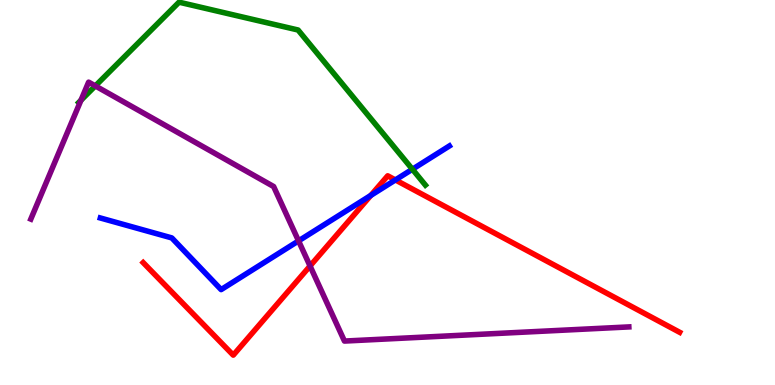[{'lines': ['blue', 'red'], 'intersections': [{'x': 4.78, 'y': 4.92}, {'x': 5.1, 'y': 5.33}]}, {'lines': ['green', 'red'], 'intersections': []}, {'lines': ['purple', 'red'], 'intersections': [{'x': 4.0, 'y': 3.09}]}, {'lines': ['blue', 'green'], 'intersections': [{'x': 5.32, 'y': 5.6}]}, {'lines': ['blue', 'purple'], 'intersections': [{'x': 3.85, 'y': 3.74}]}, {'lines': ['green', 'purple'], 'intersections': [{'x': 1.04, 'y': 7.4}, {'x': 1.23, 'y': 7.77}]}]